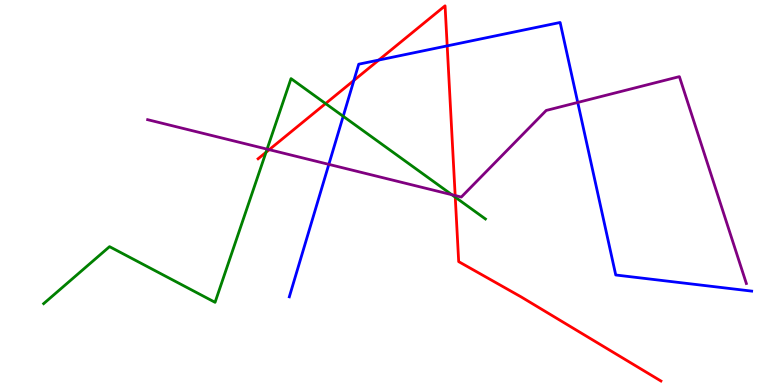[{'lines': ['blue', 'red'], 'intersections': [{'x': 4.57, 'y': 7.91}, {'x': 4.89, 'y': 8.44}, {'x': 5.77, 'y': 8.81}]}, {'lines': ['green', 'red'], 'intersections': [{'x': 3.43, 'y': 6.04}, {'x': 4.2, 'y': 7.31}, {'x': 5.87, 'y': 4.88}]}, {'lines': ['purple', 'red'], 'intersections': [{'x': 3.47, 'y': 6.11}, {'x': 5.87, 'y': 4.92}]}, {'lines': ['blue', 'green'], 'intersections': [{'x': 4.43, 'y': 6.98}]}, {'lines': ['blue', 'purple'], 'intersections': [{'x': 4.24, 'y': 5.73}, {'x': 7.45, 'y': 7.34}]}, {'lines': ['green', 'purple'], 'intersections': [{'x': 3.45, 'y': 6.13}, {'x': 5.83, 'y': 4.94}]}]